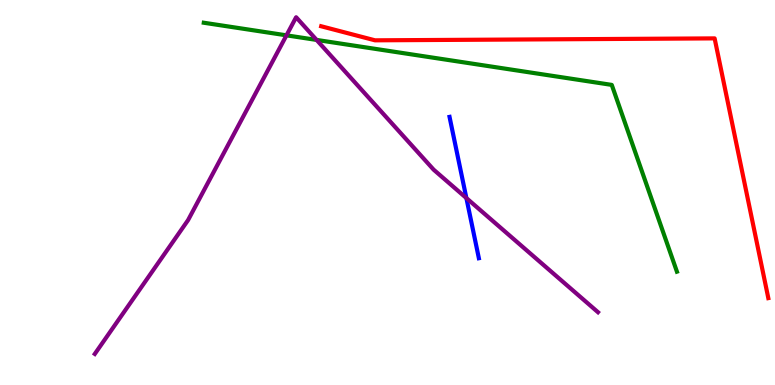[{'lines': ['blue', 'red'], 'intersections': []}, {'lines': ['green', 'red'], 'intersections': []}, {'lines': ['purple', 'red'], 'intersections': []}, {'lines': ['blue', 'green'], 'intersections': []}, {'lines': ['blue', 'purple'], 'intersections': [{'x': 6.02, 'y': 4.86}]}, {'lines': ['green', 'purple'], 'intersections': [{'x': 3.7, 'y': 9.08}, {'x': 4.09, 'y': 8.96}]}]